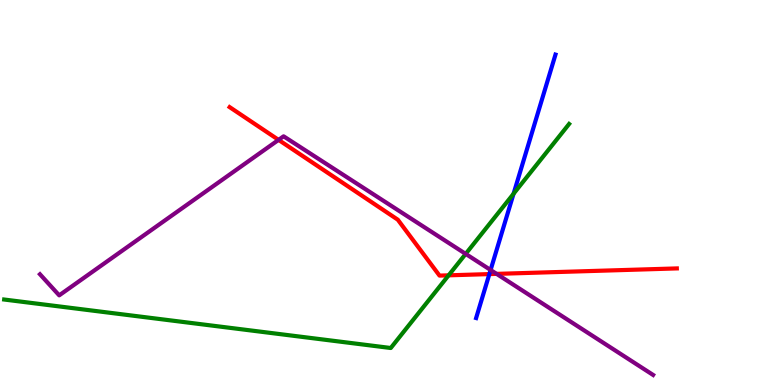[{'lines': ['blue', 'red'], 'intersections': [{'x': 6.31, 'y': 2.88}]}, {'lines': ['green', 'red'], 'intersections': [{'x': 5.79, 'y': 2.85}]}, {'lines': ['purple', 'red'], 'intersections': [{'x': 3.59, 'y': 6.37}, {'x': 6.41, 'y': 2.89}]}, {'lines': ['blue', 'green'], 'intersections': [{'x': 6.63, 'y': 4.97}]}, {'lines': ['blue', 'purple'], 'intersections': [{'x': 6.33, 'y': 2.99}]}, {'lines': ['green', 'purple'], 'intersections': [{'x': 6.01, 'y': 3.41}]}]